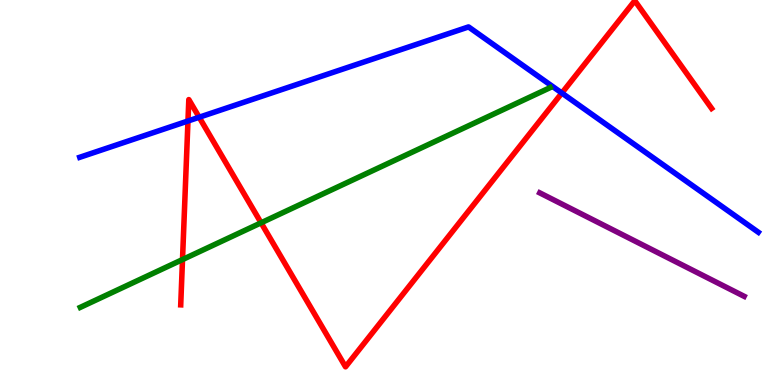[{'lines': ['blue', 'red'], 'intersections': [{'x': 2.43, 'y': 6.86}, {'x': 2.57, 'y': 6.95}, {'x': 7.25, 'y': 7.58}]}, {'lines': ['green', 'red'], 'intersections': [{'x': 2.35, 'y': 3.26}, {'x': 3.37, 'y': 4.21}]}, {'lines': ['purple', 'red'], 'intersections': []}, {'lines': ['blue', 'green'], 'intersections': []}, {'lines': ['blue', 'purple'], 'intersections': []}, {'lines': ['green', 'purple'], 'intersections': []}]